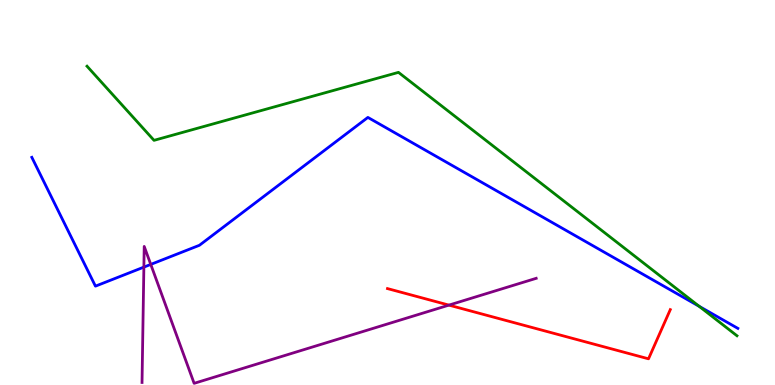[{'lines': ['blue', 'red'], 'intersections': []}, {'lines': ['green', 'red'], 'intersections': []}, {'lines': ['purple', 'red'], 'intersections': [{'x': 5.79, 'y': 2.07}]}, {'lines': ['blue', 'green'], 'intersections': [{'x': 9.02, 'y': 2.04}]}, {'lines': ['blue', 'purple'], 'intersections': [{'x': 1.86, 'y': 3.06}, {'x': 1.95, 'y': 3.13}]}, {'lines': ['green', 'purple'], 'intersections': []}]